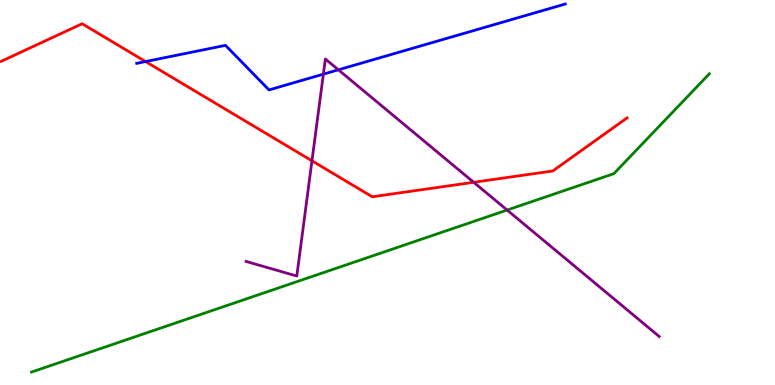[{'lines': ['blue', 'red'], 'intersections': [{'x': 1.88, 'y': 8.4}]}, {'lines': ['green', 'red'], 'intersections': []}, {'lines': ['purple', 'red'], 'intersections': [{'x': 4.03, 'y': 5.82}, {'x': 6.11, 'y': 5.27}]}, {'lines': ['blue', 'green'], 'intersections': []}, {'lines': ['blue', 'purple'], 'intersections': [{'x': 4.17, 'y': 8.07}, {'x': 4.37, 'y': 8.19}]}, {'lines': ['green', 'purple'], 'intersections': [{'x': 6.54, 'y': 4.54}]}]